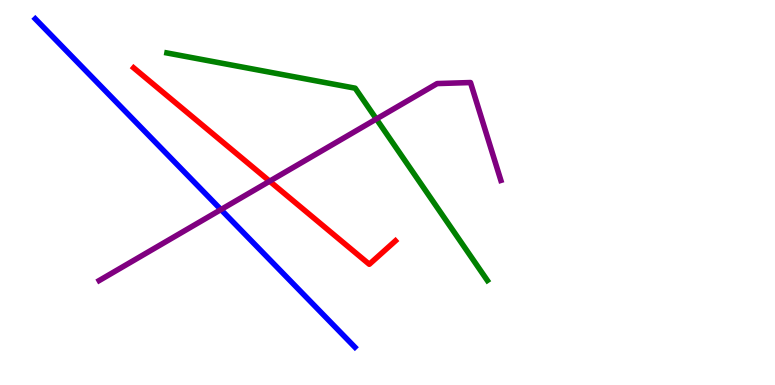[{'lines': ['blue', 'red'], 'intersections': []}, {'lines': ['green', 'red'], 'intersections': []}, {'lines': ['purple', 'red'], 'intersections': [{'x': 3.48, 'y': 5.29}]}, {'lines': ['blue', 'green'], 'intersections': []}, {'lines': ['blue', 'purple'], 'intersections': [{'x': 2.85, 'y': 4.56}]}, {'lines': ['green', 'purple'], 'intersections': [{'x': 4.86, 'y': 6.91}]}]